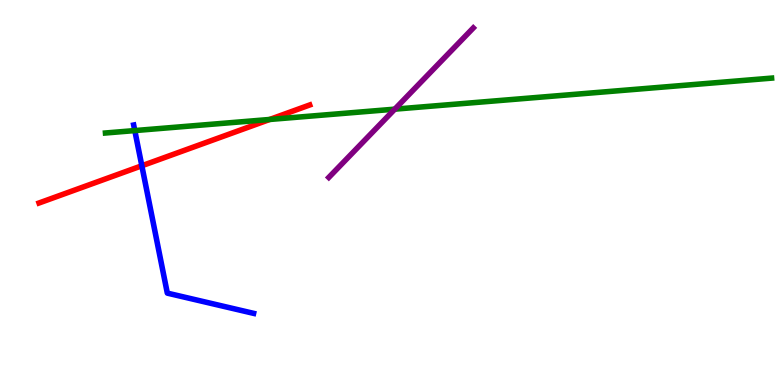[{'lines': ['blue', 'red'], 'intersections': [{'x': 1.83, 'y': 5.69}]}, {'lines': ['green', 'red'], 'intersections': [{'x': 3.48, 'y': 6.9}]}, {'lines': ['purple', 'red'], 'intersections': []}, {'lines': ['blue', 'green'], 'intersections': [{'x': 1.74, 'y': 6.61}]}, {'lines': ['blue', 'purple'], 'intersections': []}, {'lines': ['green', 'purple'], 'intersections': [{'x': 5.09, 'y': 7.16}]}]